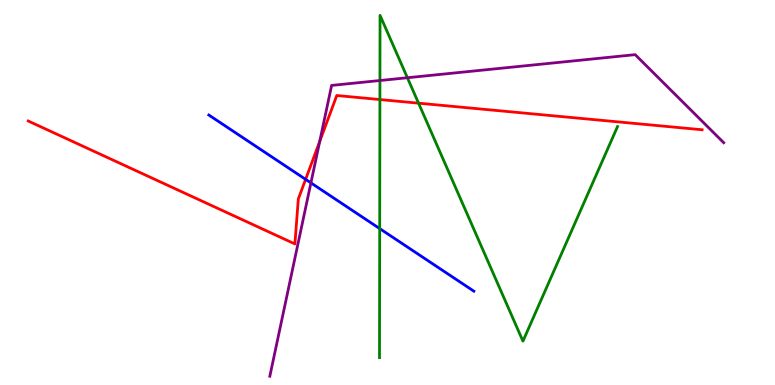[{'lines': ['blue', 'red'], 'intersections': [{'x': 3.94, 'y': 5.34}]}, {'lines': ['green', 'red'], 'intersections': [{'x': 4.9, 'y': 7.41}, {'x': 5.4, 'y': 7.32}]}, {'lines': ['purple', 'red'], 'intersections': [{'x': 4.13, 'y': 6.33}]}, {'lines': ['blue', 'green'], 'intersections': [{'x': 4.9, 'y': 4.06}]}, {'lines': ['blue', 'purple'], 'intersections': [{'x': 4.01, 'y': 5.25}]}, {'lines': ['green', 'purple'], 'intersections': [{'x': 4.9, 'y': 7.91}, {'x': 5.26, 'y': 7.98}]}]